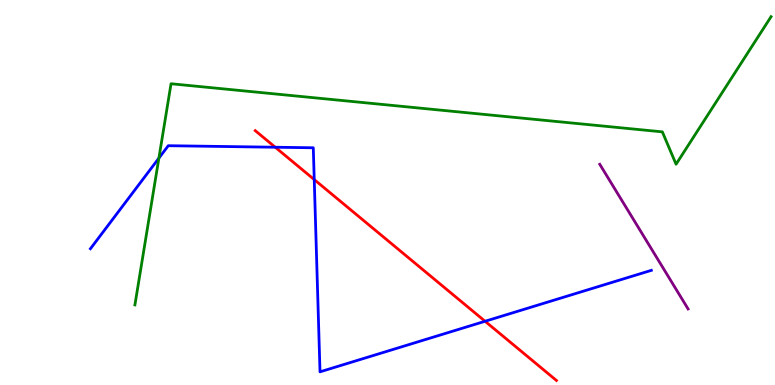[{'lines': ['blue', 'red'], 'intersections': [{'x': 3.55, 'y': 6.18}, {'x': 4.05, 'y': 5.34}, {'x': 6.26, 'y': 1.66}]}, {'lines': ['green', 'red'], 'intersections': []}, {'lines': ['purple', 'red'], 'intersections': []}, {'lines': ['blue', 'green'], 'intersections': [{'x': 2.05, 'y': 5.89}]}, {'lines': ['blue', 'purple'], 'intersections': []}, {'lines': ['green', 'purple'], 'intersections': []}]